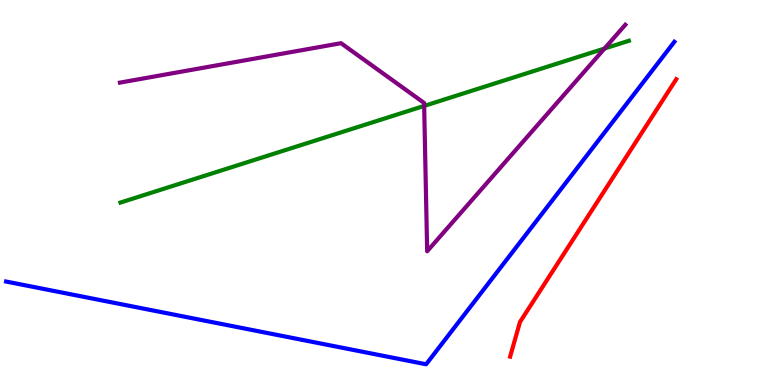[{'lines': ['blue', 'red'], 'intersections': []}, {'lines': ['green', 'red'], 'intersections': []}, {'lines': ['purple', 'red'], 'intersections': []}, {'lines': ['blue', 'green'], 'intersections': []}, {'lines': ['blue', 'purple'], 'intersections': []}, {'lines': ['green', 'purple'], 'intersections': [{'x': 5.47, 'y': 7.25}, {'x': 7.8, 'y': 8.74}]}]